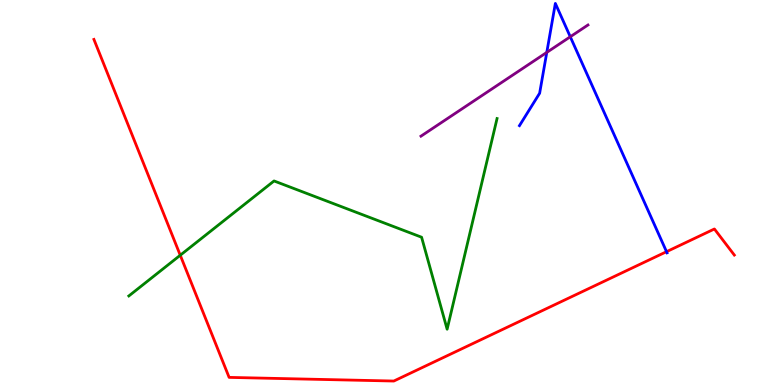[{'lines': ['blue', 'red'], 'intersections': [{'x': 8.6, 'y': 3.46}]}, {'lines': ['green', 'red'], 'intersections': [{'x': 2.33, 'y': 3.37}]}, {'lines': ['purple', 'red'], 'intersections': []}, {'lines': ['blue', 'green'], 'intersections': []}, {'lines': ['blue', 'purple'], 'intersections': [{'x': 7.06, 'y': 8.64}, {'x': 7.36, 'y': 9.05}]}, {'lines': ['green', 'purple'], 'intersections': []}]